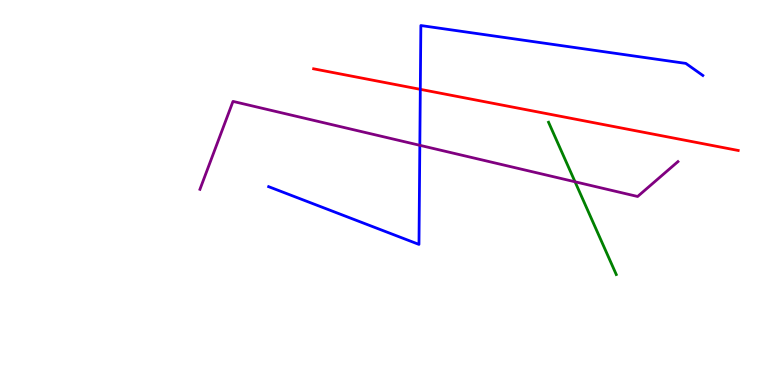[{'lines': ['blue', 'red'], 'intersections': [{'x': 5.42, 'y': 7.68}]}, {'lines': ['green', 'red'], 'intersections': []}, {'lines': ['purple', 'red'], 'intersections': []}, {'lines': ['blue', 'green'], 'intersections': []}, {'lines': ['blue', 'purple'], 'intersections': [{'x': 5.42, 'y': 6.23}]}, {'lines': ['green', 'purple'], 'intersections': [{'x': 7.42, 'y': 5.28}]}]